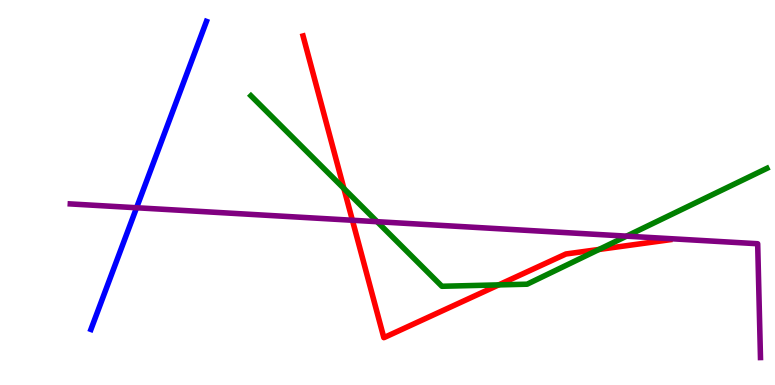[{'lines': ['blue', 'red'], 'intersections': []}, {'lines': ['green', 'red'], 'intersections': [{'x': 4.44, 'y': 5.1}, {'x': 6.43, 'y': 2.6}, {'x': 7.73, 'y': 3.52}]}, {'lines': ['purple', 'red'], 'intersections': [{'x': 4.55, 'y': 4.28}]}, {'lines': ['blue', 'green'], 'intersections': []}, {'lines': ['blue', 'purple'], 'intersections': [{'x': 1.76, 'y': 4.6}]}, {'lines': ['green', 'purple'], 'intersections': [{'x': 4.87, 'y': 4.24}, {'x': 8.08, 'y': 3.87}]}]